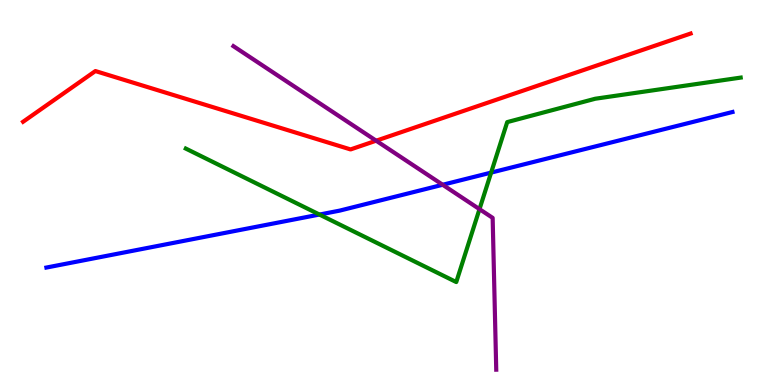[{'lines': ['blue', 'red'], 'intersections': []}, {'lines': ['green', 'red'], 'intersections': []}, {'lines': ['purple', 'red'], 'intersections': [{'x': 4.85, 'y': 6.35}]}, {'lines': ['blue', 'green'], 'intersections': [{'x': 4.12, 'y': 4.43}, {'x': 6.34, 'y': 5.52}]}, {'lines': ['blue', 'purple'], 'intersections': [{'x': 5.71, 'y': 5.2}]}, {'lines': ['green', 'purple'], 'intersections': [{'x': 6.19, 'y': 4.57}]}]